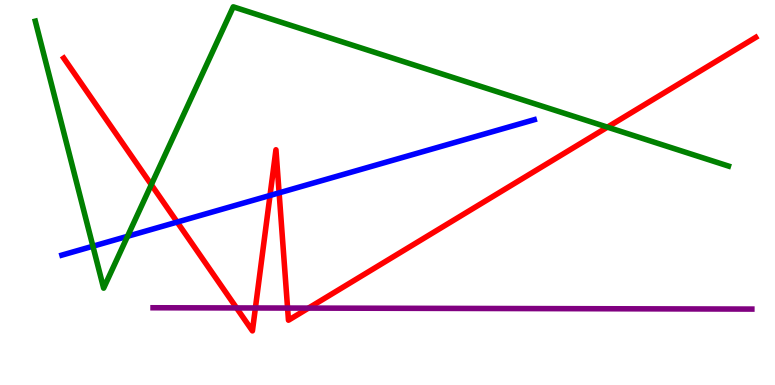[{'lines': ['blue', 'red'], 'intersections': [{'x': 2.29, 'y': 4.23}, {'x': 3.48, 'y': 4.92}, {'x': 3.6, 'y': 4.99}]}, {'lines': ['green', 'red'], 'intersections': [{'x': 1.95, 'y': 5.2}, {'x': 7.84, 'y': 6.7}]}, {'lines': ['purple', 'red'], 'intersections': [{'x': 3.05, 'y': 2.0}, {'x': 3.3, 'y': 2.0}, {'x': 3.71, 'y': 2.0}, {'x': 3.98, 'y': 2.0}]}, {'lines': ['blue', 'green'], 'intersections': [{'x': 1.2, 'y': 3.6}, {'x': 1.65, 'y': 3.86}]}, {'lines': ['blue', 'purple'], 'intersections': []}, {'lines': ['green', 'purple'], 'intersections': []}]